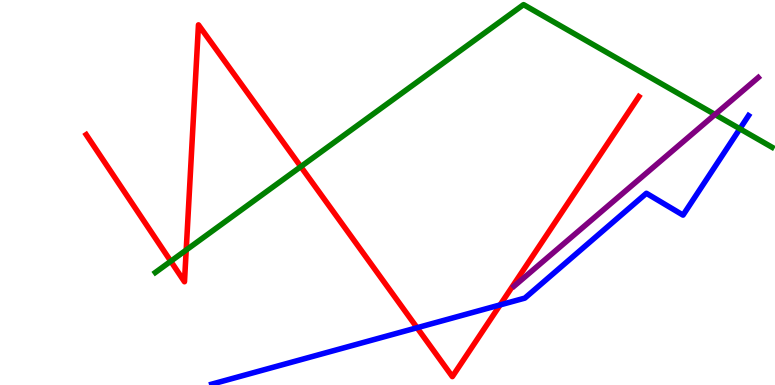[{'lines': ['blue', 'red'], 'intersections': [{'x': 5.38, 'y': 1.49}, {'x': 6.45, 'y': 2.08}]}, {'lines': ['green', 'red'], 'intersections': [{'x': 2.2, 'y': 3.21}, {'x': 2.4, 'y': 3.51}, {'x': 3.88, 'y': 5.67}]}, {'lines': ['purple', 'red'], 'intersections': []}, {'lines': ['blue', 'green'], 'intersections': [{'x': 9.55, 'y': 6.65}]}, {'lines': ['blue', 'purple'], 'intersections': []}, {'lines': ['green', 'purple'], 'intersections': [{'x': 9.23, 'y': 7.03}]}]